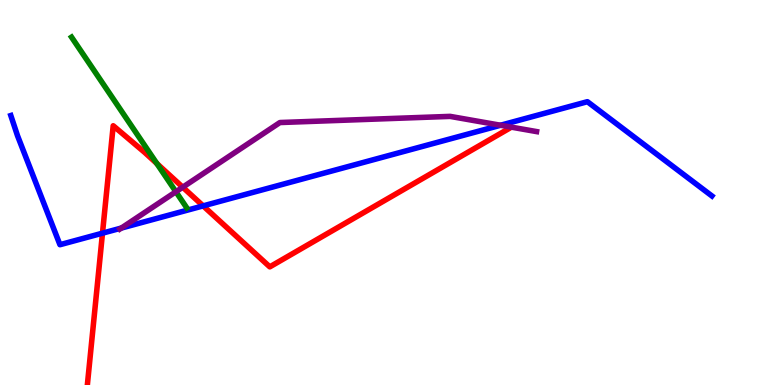[{'lines': ['blue', 'red'], 'intersections': [{'x': 1.32, 'y': 3.94}, {'x': 2.62, 'y': 4.65}]}, {'lines': ['green', 'red'], 'intersections': [{'x': 2.02, 'y': 5.75}]}, {'lines': ['purple', 'red'], 'intersections': [{'x': 2.36, 'y': 5.14}]}, {'lines': ['blue', 'green'], 'intersections': []}, {'lines': ['blue', 'purple'], 'intersections': [{'x': 1.57, 'y': 4.08}, {'x': 6.46, 'y': 6.75}]}, {'lines': ['green', 'purple'], 'intersections': [{'x': 2.27, 'y': 5.02}]}]